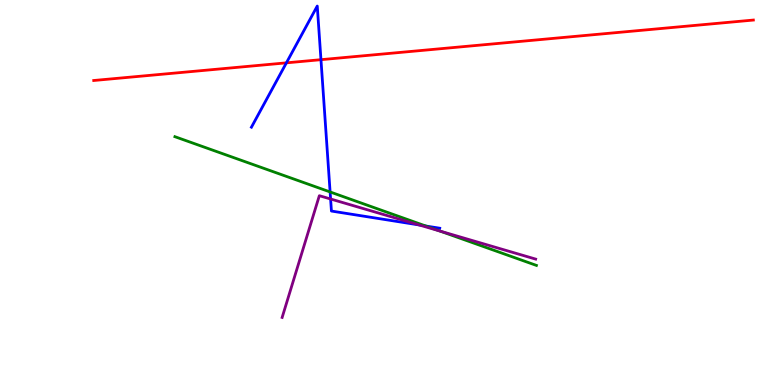[{'lines': ['blue', 'red'], 'intersections': [{'x': 3.7, 'y': 8.37}, {'x': 4.14, 'y': 8.45}]}, {'lines': ['green', 'red'], 'intersections': []}, {'lines': ['purple', 'red'], 'intersections': []}, {'lines': ['blue', 'green'], 'intersections': [{'x': 4.26, 'y': 5.01}, {'x': 5.49, 'y': 4.13}]}, {'lines': ['blue', 'purple'], 'intersections': [{'x': 4.27, 'y': 4.83}, {'x': 5.41, 'y': 4.16}]}, {'lines': ['green', 'purple'], 'intersections': [{'x': 5.67, 'y': 4.0}]}]